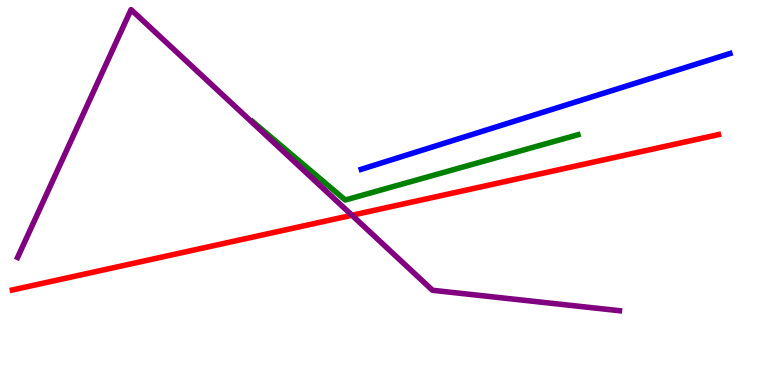[{'lines': ['blue', 'red'], 'intersections': []}, {'lines': ['green', 'red'], 'intersections': []}, {'lines': ['purple', 'red'], 'intersections': [{'x': 4.54, 'y': 4.41}]}, {'lines': ['blue', 'green'], 'intersections': []}, {'lines': ['blue', 'purple'], 'intersections': []}, {'lines': ['green', 'purple'], 'intersections': []}]